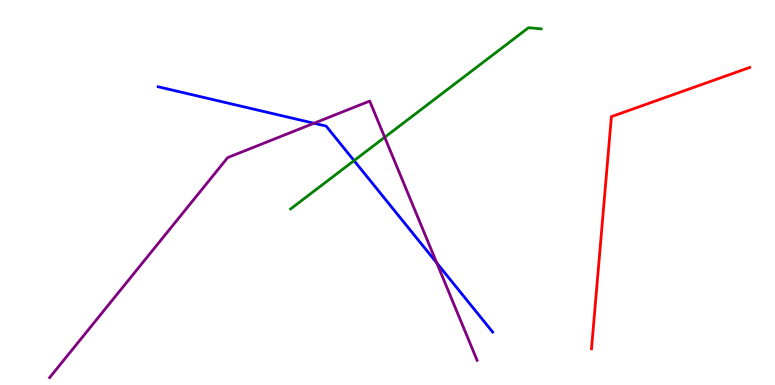[{'lines': ['blue', 'red'], 'intersections': []}, {'lines': ['green', 'red'], 'intersections': []}, {'lines': ['purple', 'red'], 'intersections': []}, {'lines': ['blue', 'green'], 'intersections': [{'x': 4.57, 'y': 5.83}]}, {'lines': ['blue', 'purple'], 'intersections': [{'x': 4.05, 'y': 6.8}, {'x': 5.64, 'y': 3.17}]}, {'lines': ['green', 'purple'], 'intersections': [{'x': 4.96, 'y': 6.43}]}]